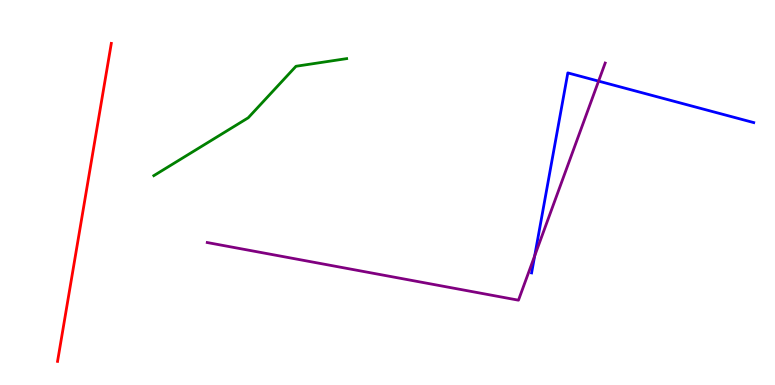[{'lines': ['blue', 'red'], 'intersections': []}, {'lines': ['green', 'red'], 'intersections': []}, {'lines': ['purple', 'red'], 'intersections': []}, {'lines': ['blue', 'green'], 'intersections': []}, {'lines': ['blue', 'purple'], 'intersections': [{'x': 6.9, 'y': 3.36}, {'x': 7.72, 'y': 7.89}]}, {'lines': ['green', 'purple'], 'intersections': []}]